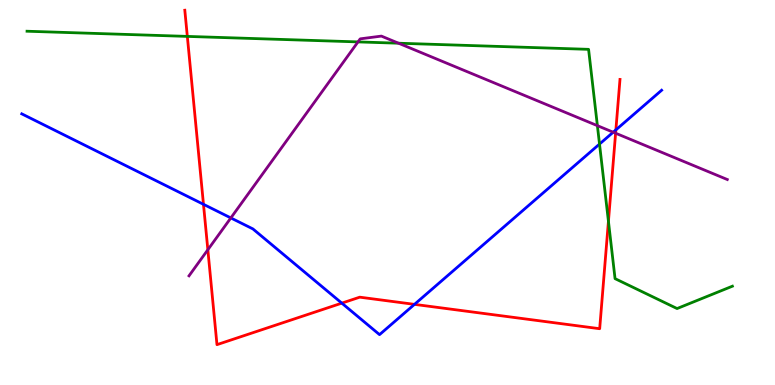[{'lines': ['blue', 'red'], 'intersections': [{'x': 2.63, 'y': 4.69}, {'x': 4.41, 'y': 2.13}, {'x': 5.35, 'y': 2.09}, {'x': 7.95, 'y': 6.63}]}, {'lines': ['green', 'red'], 'intersections': [{'x': 2.42, 'y': 9.05}, {'x': 7.85, 'y': 4.25}]}, {'lines': ['purple', 'red'], 'intersections': [{'x': 2.68, 'y': 3.51}, {'x': 7.94, 'y': 6.54}]}, {'lines': ['blue', 'green'], 'intersections': [{'x': 7.74, 'y': 6.26}]}, {'lines': ['blue', 'purple'], 'intersections': [{'x': 2.98, 'y': 4.34}, {'x': 7.91, 'y': 6.57}]}, {'lines': ['green', 'purple'], 'intersections': [{'x': 4.62, 'y': 8.91}, {'x': 5.14, 'y': 8.88}, {'x': 7.71, 'y': 6.74}]}]